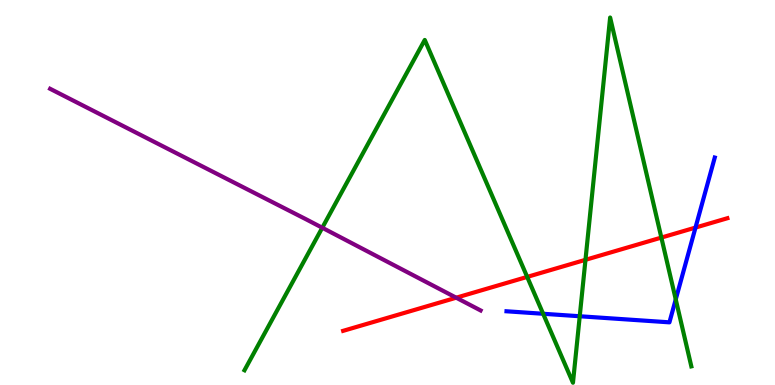[{'lines': ['blue', 'red'], 'intersections': [{'x': 8.97, 'y': 4.09}]}, {'lines': ['green', 'red'], 'intersections': [{'x': 6.8, 'y': 2.81}, {'x': 7.55, 'y': 3.25}, {'x': 8.53, 'y': 3.83}]}, {'lines': ['purple', 'red'], 'intersections': [{'x': 5.89, 'y': 2.27}]}, {'lines': ['blue', 'green'], 'intersections': [{'x': 7.01, 'y': 1.85}, {'x': 7.48, 'y': 1.79}, {'x': 8.72, 'y': 2.22}]}, {'lines': ['blue', 'purple'], 'intersections': []}, {'lines': ['green', 'purple'], 'intersections': [{'x': 4.16, 'y': 4.08}]}]